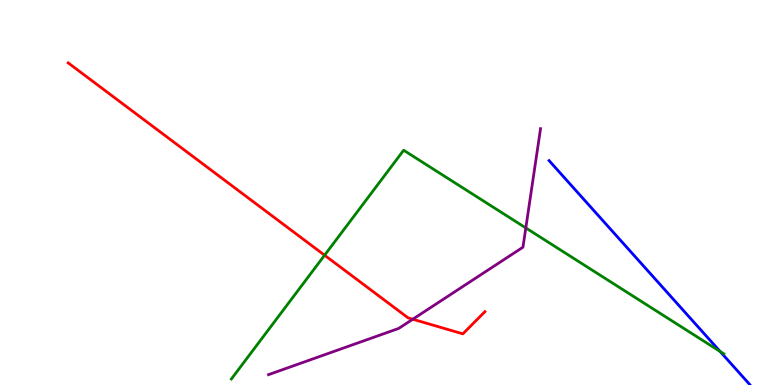[{'lines': ['blue', 'red'], 'intersections': []}, {'lines': ['green', 'red'], 'intersections': [{'x': 4.19, 'y': 3.37}]}, {'lines': ['purple', 'red'], 'intersections': [{'x': 5.33, 'y': 1.71}]}, {'lines': ['blue', 'green'], 'intersections': [{'x': 9.29, 'y': 0.87}]}, {'lines': ['blue', 'purple'], 'intersections': []}, {'lines': ['green', 'purple'], 'intersections': [{'x': 6.78, 'y': 4.08}]}]